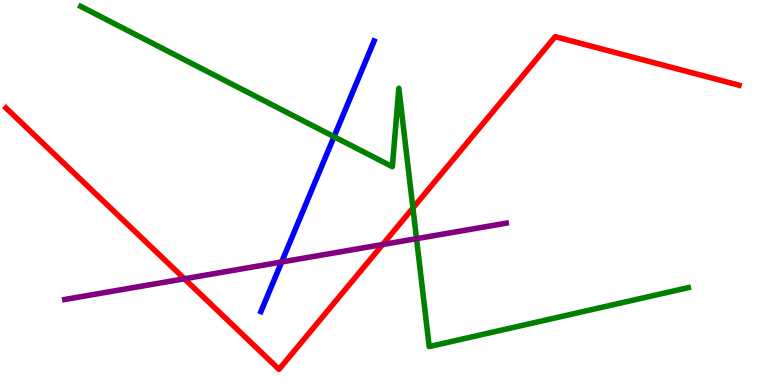[{'lines': ['blue', 'red'], 'intersections': []}, {'lines': ['green', 'red'], 'intersections': [{'x': 5.33, 'y': 4.6}]}, {'lines': ['purple', 'red'], 'intersections': [{'x': 2.38, 'y': 2.76}, {'x': 4.94, 'y': 3.65}]}, {'lines': ['blue', 'green'], 'intersections': [{'x': 4.31, 'y': 6.45}]}, {'lines': ['blue', 'purple'], 'intersections': [{'x': 3.63, 'y': 3.2}]}, {'lines': ['green', 'purple'], 'intersections': [{'x': 5.37, 'y': 3.8}]}]